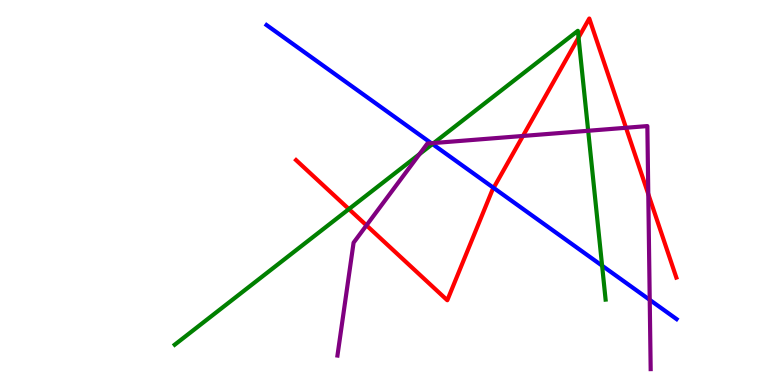[{'lines': ['blue', 'red'], 'intersections': [{'x': 6.37, 'y': 5.12}]}, {'lines': ['green', 'red'], 'intersections': [{'x': 4.5, 'y': 4.57}, {'x': 7.47, 'y': 9.03}]}, {'lines': ['purple', 'red'], 'intersections': [{'x': 4.73, 'y': 4.15}, {'x': 6.75, 'y': 6.47}, {'x': 8.08, 'y': 6.68}, {'x': 8.36, 'y': 4.96}]}, {'lines': ['blue', 'green'], 'intersections': [{'x': 5.58, 'y': 6.26}, {'x': 7.77, 'y': 3.1}]}, {'lines': ['blue', 'purple'], 'intersections': [{'x': 5.57, 'y': 6.28}, {'x': 8.38, 'y': 2.21}]}, {'lines': ['green', 'purple'], 'intersections': [{'x': 5.41, 'y': 6.0}, {'x': 5.6, 'y': 6.28}, {'x': 7.59, 'y': 6.6}]}]